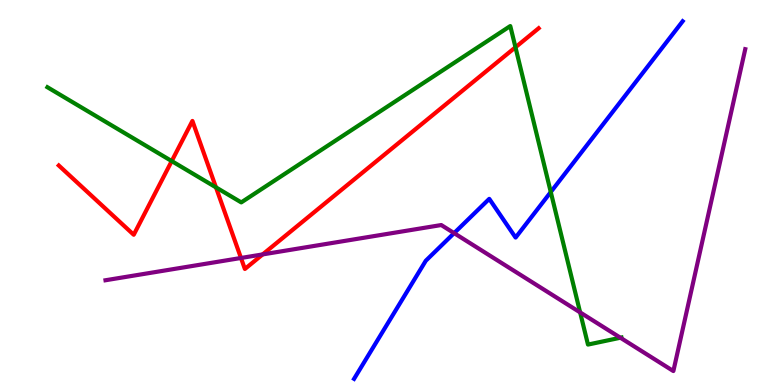[{'lines': ['blue', 'red'], 'intersections': []}, {'lines': ['green', 'red'], 'intersections': [{'x': 2.22, 'y': 5.82}, {'x': 2.79, 'y': 5.13}, {'x': 6.65, 'y': 8.77}]}, {'lines': ['purple', 'red'], 'intersections': [{'x': 3.11, 'y': 3.3}, {'x': 3.39, 'y': 3.39}]}, {'lines': ['blue', 'green'], 'intersections': [{'x': 7.11, 'y': 5.01}]}, {'lines': ['blue', 'purple'], 'intersections': [{'x': 5.86, 'y': 3.94}]}, {'lines': ['green', 'purple'], 'intersections': [{'x': 7.49, 'y': 1.89}, {'x': 8.01, 'y': 1.23}]}]